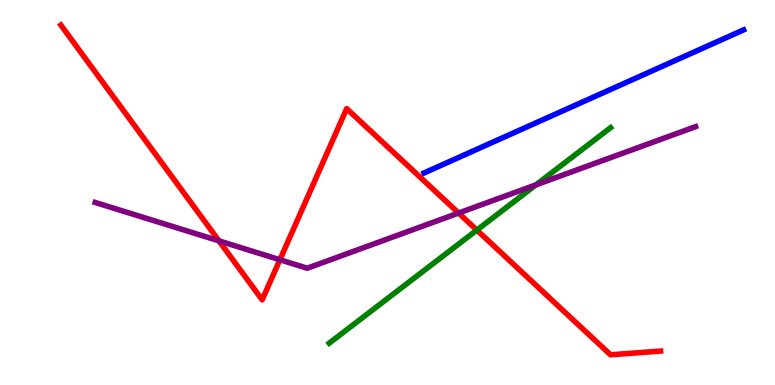[{'lines': ['blue', 'red'], 'intersections': []}, {'lines': ['green', 'red'], 'intersections': [{'x': 6.15, 'y': 4.02}]}, {'lines': ['purple', 'red'], 'intersections': [{'x': 2.83, 'y': 3.74}, {'x': 3.61, 'y': 3.25}, {'x': 5.92, 'y': 4.47}]}, {'lines': ['blue', 'green'], 'intersections': []}, {'lines': ['blue', 'purple'], 'intersections': []}, {'lines': ['green', 'purple'], 'intersections': [{'x': 6.92, 'y': 5.2}]}]